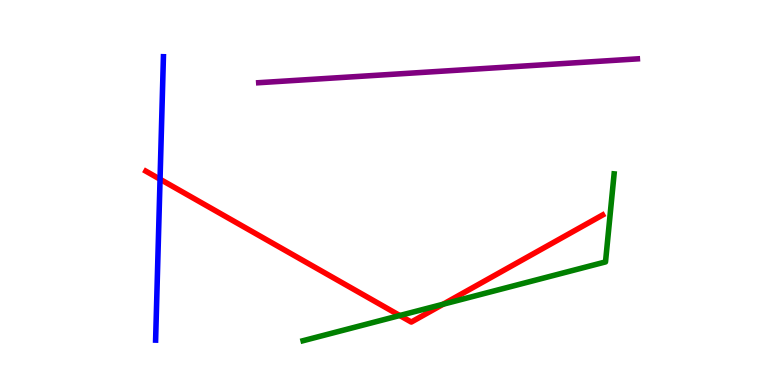[{'lines': ['blue', 'red'], 'intersections': [{'x': 2.07, 'y': 5.34}]}, {'lines': ['green', 'red'], 'intersections': [{'x': 5.16, 'y': 1.8}, {'x': 5.72, 'y': 2.1}]}, {'lines': ['purple', 'red'], 'intersections': []}, {'lines': ['blue', 'green'], 'intersections': []}, {'lines': ['blue', 'purple'], 'intersections': []}, {'lines': ['green', 'purple'], 'intersections': []}]